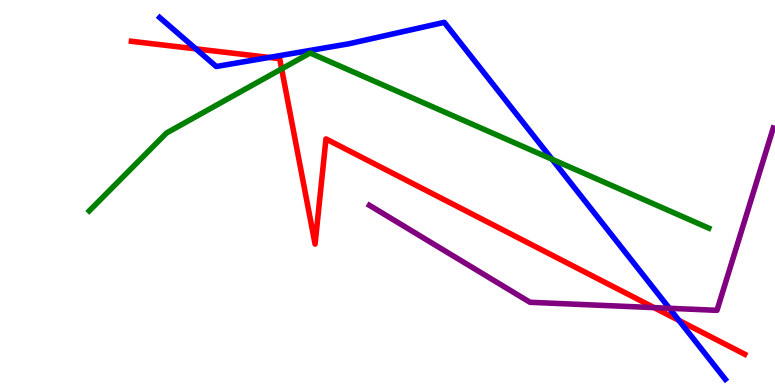[{'lines': ['blue', 'red'], 'intersections': [{'x': 2.53, 'y': 8.73}, {'x': 3.47, 'y': 8.51}, {'x': 8.76, 'y': 1.68}]}, {'lines': ['green', 'red'], 'intersections': [{'x': 3.63, 'y': 8.21}]}, {'lines': ['purple', 'red'], 'intersections': [{'x': 8.44, 'y': 2.01}]}, {'lines': ['blue', 'green'], 'intersections': [{'x': 7.12, 'y': 5.86}]}, {'lines': ['blue', 'purple'], 'intersections': [{'x': 8.64, 'y': 1.99}]}, {'lines': ['green', 'purple'], 'intersections': []}]